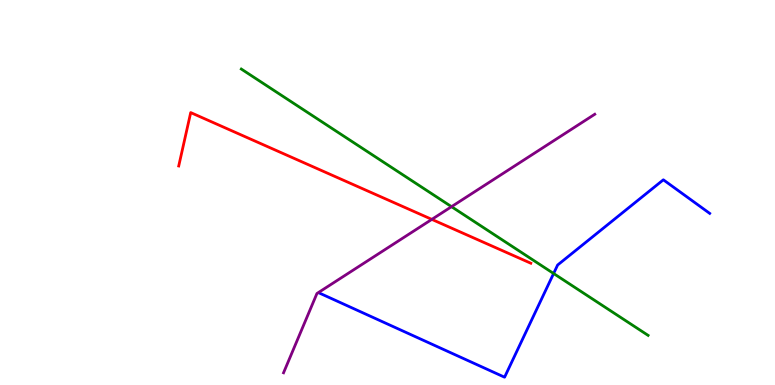[{'lines': ['blue', 'red'], 'intersections': []}, {'lines': ['green', 'red'], 'intersections': []}, {'lines': ['purple', 'red'], 'intersections': [{'x': 5.57, 'y': 4.3}]}, {'lines': ['blue', 'green'], 'intersections': [{'x': 7.14, 'y': 2.9}]}, {'lines': ['blue', 'purple'], 'intersections': []}, {'lines': ['green', 'purple'], 'intersections': [{'x': 5.83, 'y': 4.63}]}]